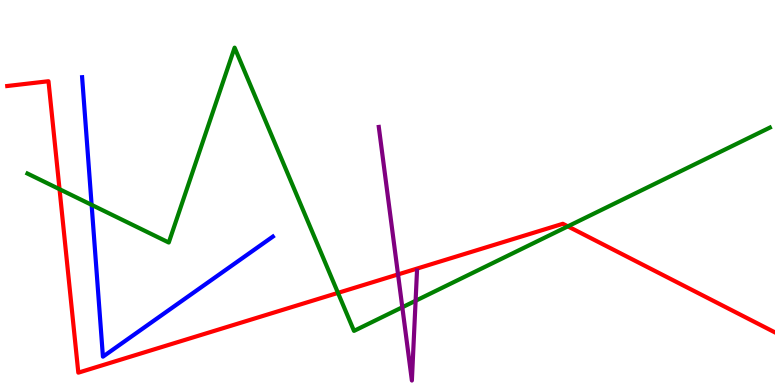[{'lines': ['blue', 'red'], 'intersections': []}, {'lines': ['green', 'red'], 'intersections': [{'x': 0.768, 'y': 5.09}, {'x': 4.36, 'y': 2.39}, {'x': 7.33, 'y': 4.12}]}, {'lines': ['purple', 'red'], 'intersections': [{'x': 5.14, 'y': 2.87}]}, {'lines': ['blue', 'green'], 'intersections': [{'x': 1.18, 'y': 4.68}]}, {'lines': ['blue', 'purple'], 'intersections': []}, {'lines': ['green', 'purple'], 'intersections': [{'x': 5.19, 'y': 2.02}, {'x': 5.36, 'y': 2.19}]}]